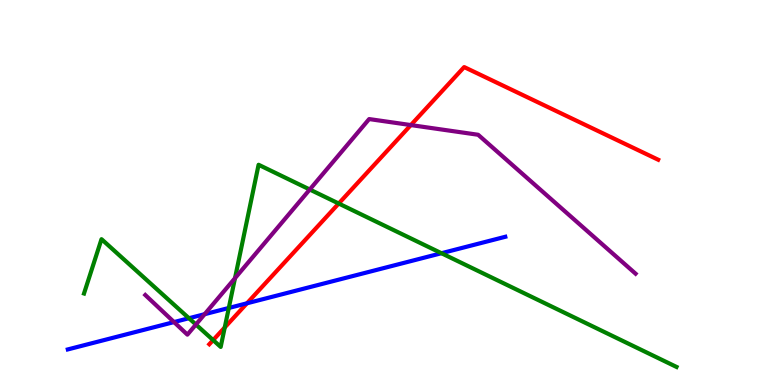[{'lines': ['blue', 'red'], 'intersections': [{'x': 3.19, 'y': 2.12}]}, {'lines': ['green', 'red'], 'intersections': [{'x': 2.75, 'y': 1.17}, {'x': 2.9, 'y': 1.49}, {'x': 4.37, 'y': 4.71}]}, {'lines': ['purple', 'red'], 'intersections': [{'x': 5.3, 'y': 6.75}]}, {'lines': ['blue', 'green'], 'intersections': [{'x': 2.44, 'y': 1.73}, {'x': 2.95, 'y': 2.0}, {'x': 5.7, 'y': 3.42}]}, {'lines': ['blue', 'purple'], 'intersections': [{'x': 2.25, 'y': 1.63}, {'x': 2.64, 'y': 1.84}]}, {'lines': ['green', 'purple'], 'intersections': [{'x': 2.53, 'y': 1.57}, {'x': 3.03, 'y': 2.77}, {'x': 4.0, 'y': 5.08}]}]